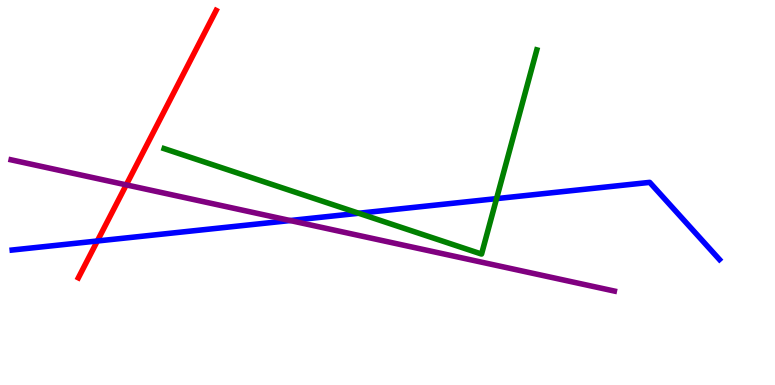[{'lines': ['blue', 'red'], 'intersections': [{'x': 1.26, 'y': 3.74}]}, {'lines': ['green', 'red'], 'intersections': []}, {'lines': ['purple', 'red'], 'intersections': [{'x': 1.63, 'y': 5.2}]}, {'lines': ['blue', 'green'], 'intersections': [{'x': 4.63, 'y': 4.46}, {'x': 6.41, 'y': 4.84}]}, {'lines': ['blue', 'purple'], 'intersections': [{'x': 3.74, 'y': 4.27}]}, {'lines': ['green', 'purple'], 'intersections': []}]